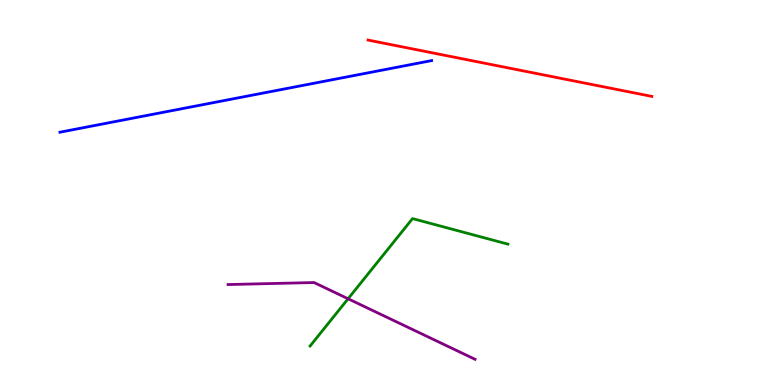[{'lines': ['blue', 'red'], 'intersections': []}, {'lines': ['green', 'red'], 'intersections': []}, {'lines': ['purple', 'red'], 'intersections': []}, {'lines': ['blue', 'green'], 'intersections': []}, {'lines': ['blue', 'purple'], 'intersections': []}, {'lines': ['green', 'purple'], 'intersections': [{'x': 4.49, 'y': 2.24}]}]